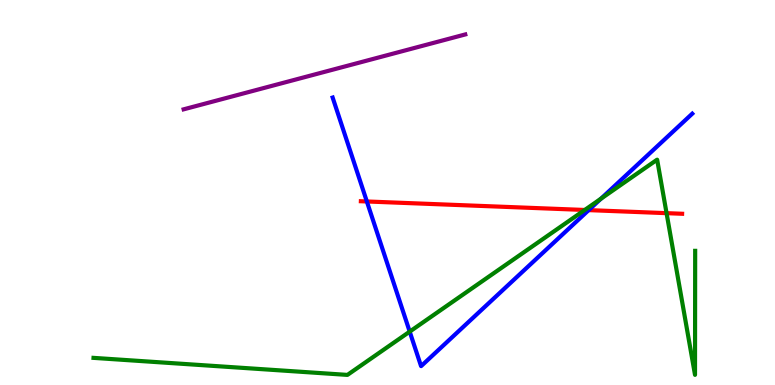[{'lines': ['blue', 'red'], 'intersections': [{'x': 4.73, 'y': 4.77}, {'x': 7.6, 'y': 4.54}]}, {'lines': ['green', 'red'], 'intersections': [{'x': 7.55, 'y': 4.55}, {'x': 8.6, 'y': 4.46}]}, {'lines': ['purple', 'red'], 'intersections': []}, {'lines': ['blue', 'green'], 'intersections': [{'x': 5.29, 'y': 1.39}, {'x': 7.75, 'y': 4.84}]}, {'lines': ['blue', 'purple'], 'intersections': []}, {'lines': ['green', 'purple'], 'intersections': []}]